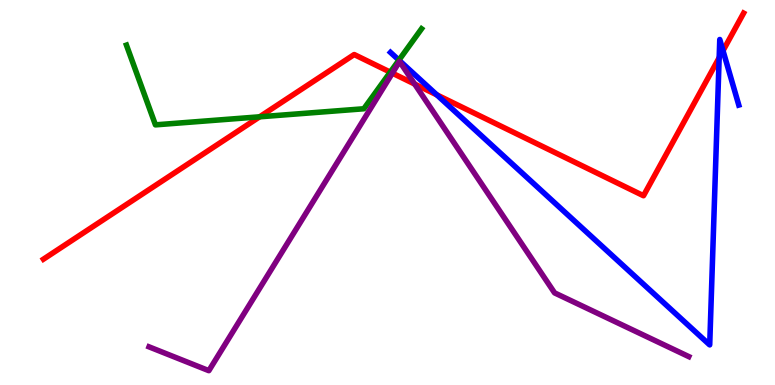[{'lines': ['blue', 'red'], 'intersections': [{'x': 5.64, 'y': 7.54}, {'x': 9.28, 'y': 8.5}, {'x': 9.33, 'y': 8.68}]}, {'lines': ['green', 'red'], 'intersections': [{'x': 3.35, 'y': 6.97}, {'x': 5.04, 'y': 8.13}]}, {'lines': ['purple', 'red'], 'intersections': [{'x': 5.06, 'y': 8.1}, {'x': 5.35, 'y': 7.82}]}, {'lines': ['blue', 'green'], 'intersections': [{'x': 5.15, 'y': 8.44}]}, {'lines': ['blue', 'purple'], 'intersections': []}, {'lines': ['green', 'purple'], 'intersections': []}]